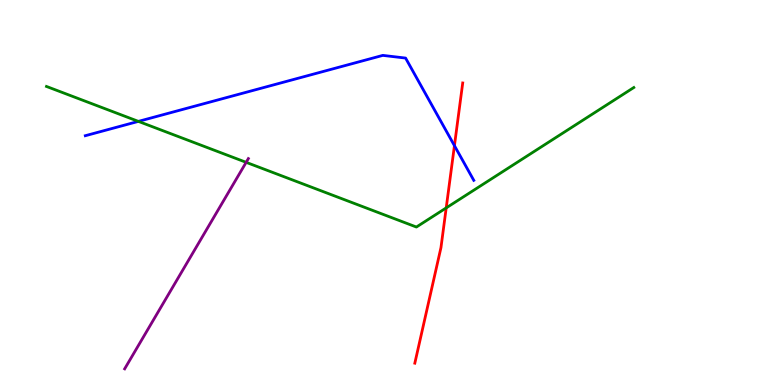[{'lines': ['blue', 'red'], 'intersections': [{'x': 5.86, 'y': 6.22}]}, {'lines': ['green', 'red'], 'intersections': [{'x': 5.76, 'y': 4.6}]}, {'lines': ['purple', 'red'], 'intersections': []}, {'lines': ['blue', 'green'], 'intersections': [{'x': 1.79, 'y': 6.85}]}, {'lines': ['blue', 'purple'], 'intersections': []}, {'lines': ['green', 'purple'], 'intersections': [{'x': 3.18, 'y': 5.78}]}]